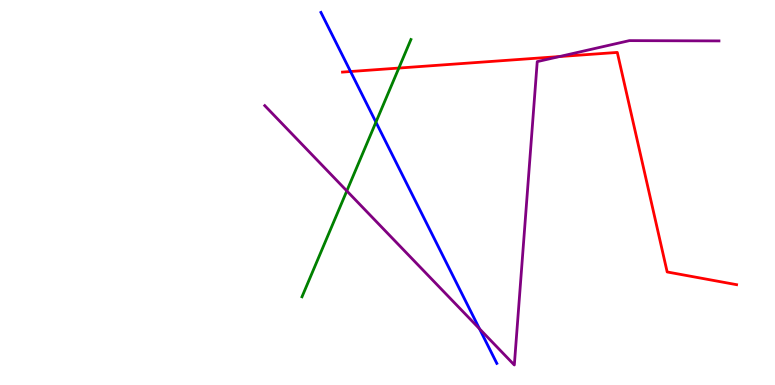[{'lines': ['blue', 'red'], 'intersections': [{'x': 4.52, 'y': 8.14}]}, {'lines': ['green', 'red'], 'intersections': [{'x': 5.15, 'y': 8.23}]}, {'lines': ['purple', 'red'], 'intersections': [{'x': 7.22, 'y': 8.53}]}, {'lines': ['blue', 'green'], 'intersections': [{'x': 4.85, 'y': 6.83}]}, {'lines': ['blue', 'purple'], 'intersections': [{'x': 6.19, 'y': 1.46}]}, {'lines': ['green', 'purple'], 'intersections': [{'x': 4.48, 'y': 5.04}]}]